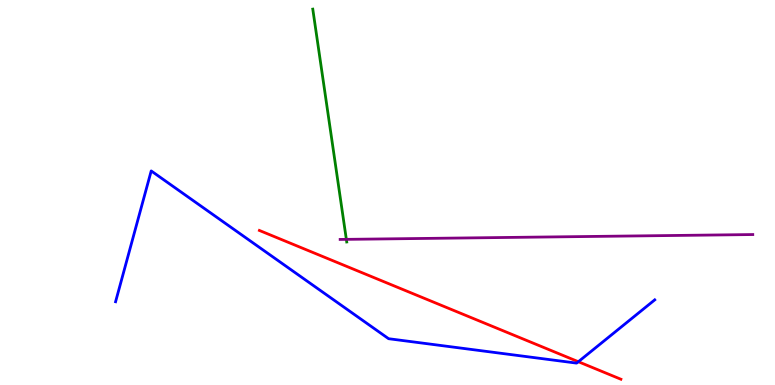[{'lines': ['blue', 'red'], 'intersections': [{'x': 7.46, 'y': 0.605}]}, {'lines': ['green', 'red'], 'intersections': []}, {'lines': ['purple', 'red'], 'intersections': []}, {'lines': ['blue', 'green'], 'intersections': []}, {'lines': ['blue', 'purple'], 'intersections': []}, {'lines': ['green', 'purple'], 'intersections': [{'x': 4.47, 'y': 3.78}]}]